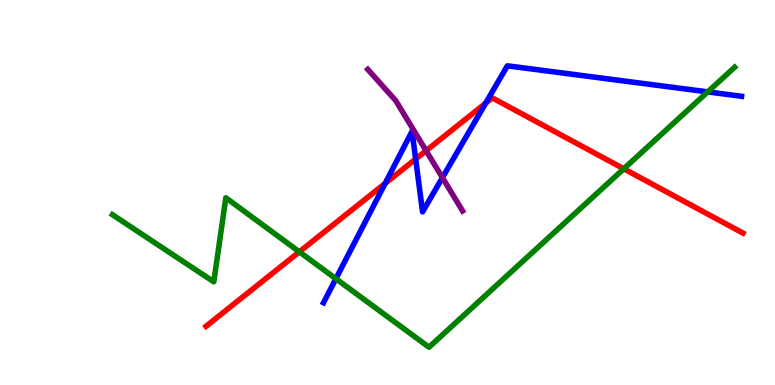[{'lines': ['blue', 'red'], 'intersections': [{'x': 4.97, 'y': 5.24}, {'x': 5.36, 'y': 5.87}, {'x': 6.27, 'y': 7.32}]}, {'lines': ['green', 'red'], 'intersections': [{'x': 3.86, 'y': 3.46}, {'x': 8.05, 'y': 5.62}]}, {'lines': ['purple', 'red'], 'intersections': [{'x': 5.5, 'y': 6.09}]}, {'lines': ['blue', 'green'], 'intersections': [{'x': 4.33, 'y': 2.76}, {'x': 9.13, 'y': 7.61}]}, {'lines': ['blue', 'purple'], 'intersections': [{'x': 5.71, 'y': 5.39}]}, {'lines': ['green', 'purple'], 'intersections': []}]